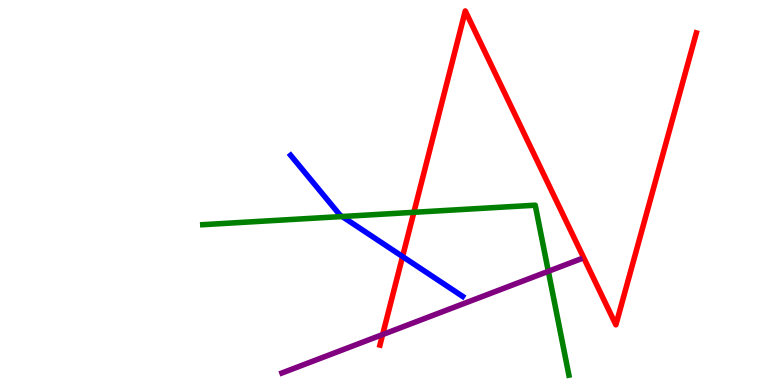[{'lines': ['blue', 'red'], 'intersections': [{'x': 5.19, 'y': 3.34}]}, {'lines': ['green', 'red'], 'intersections': [{'x': 5.34, 'y': 4.49}]}, {'lines': ['purple', 'red'], 'intersections': [{'x': 4.94, 'y': 1.31}]}, {'lines': ['blue', 'green'], 'intersections': [{'x': 4.42, 'y': 4.38}]}, {'lines': ['blue', 'purple'], 'intersections': []}, {'lines': ['green', 'purple'], 'intersections': [{'x': 7.08, 'y': 2.95}]}]